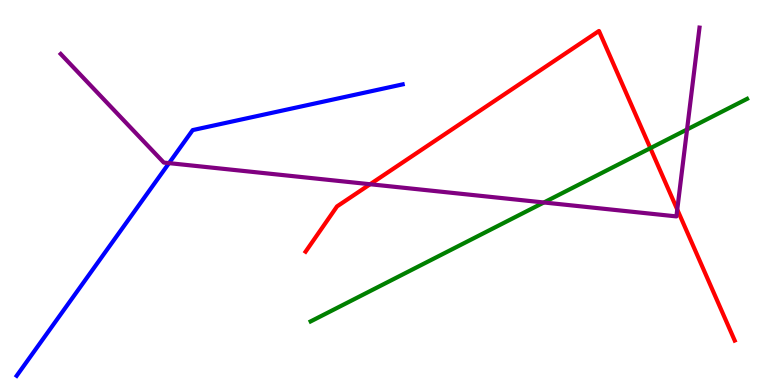[{'lines': ['blue', 'red'], 'intersections': []}, {'lines': ['green', 'red'], 'intersections': [{'x': 8.39, 'y': 6.15}]}, {'lines': ['purple', 'red'], 'intersections': [{'x': 4.78, 'y': 5.21}, {'x': 8.74, 'y': 4.56}]}, {'lines': ['blue', 'green'], 'intersections': []}, {'lines': ['blue', 'purple'], 'intersections': [{'x': 2.18, 'y': 5.76}]}, {'lines': ['green', 'purple'], 'intersections': [{'x': 7.02, 'y': 4.74}, {'x': 8.87, 'y': 6.64}]}]